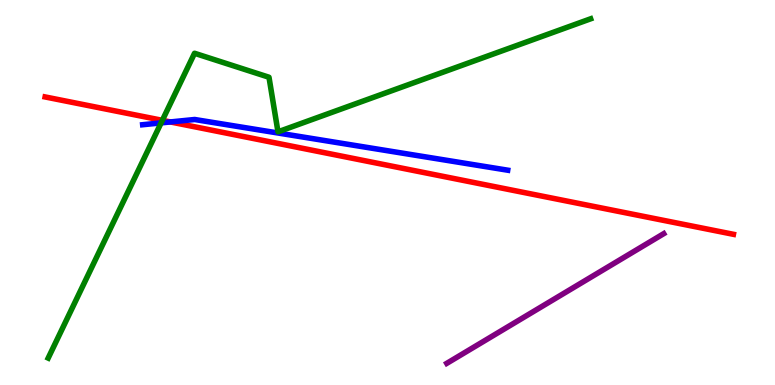[{'lines': ['blue', 'red'], 'intersections': [{'x': 2.2, 'y': 6.83}]}, {'lines': ['green', 'red'], 'intersections': [{'x': 2.09, 'y': 6.87}]}, {'lines': ['purple', 'red'], 'intersections': []}, {'lines': ['blue', 'green'], 'intersections': [{'x': 2.08, 'y': 6.81}]}, {'lines': ['blue', 'purple'], 'intersections': []}, {'lines': ['green', 'purple'], 'intersections': []}]